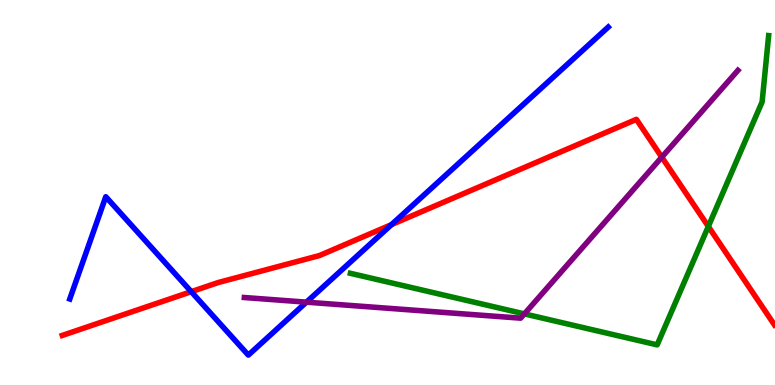[{'lines': ['blue', 'red'], 'intersections': [{'x': 2.47, 'y': 2.42}, {'x': 5.05, 'y': 4.17}]}, {'lines': ['green', 'red'], 'intersections': [{'x': 9.14, 'y': 4.12}]}, {'lines': ['purple', 'red'], 'intersections': [{'x': 8.54, 'y': 5.92}]}, {'lines': ['blue', 'green'], 'intersections': []}, {'lines': ['blue', 'purple'], 'intersections': [{'x': 3.95, 'y': 2.15}]}, {'lines': ['green', 'purple'], 'intersections': [{'x': 6.77, 'y': 1.85}]}]